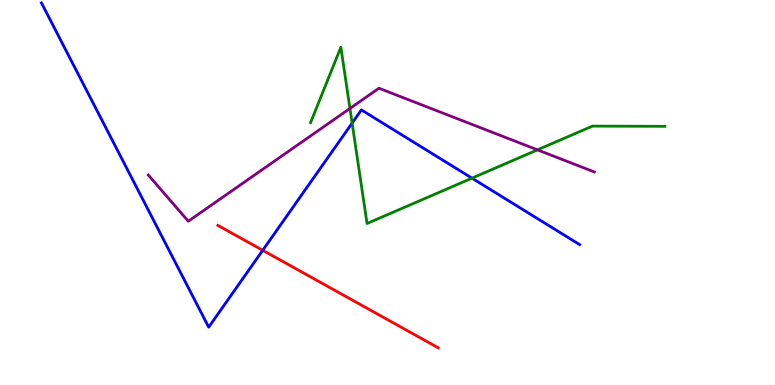[{'lines': ['blue', 'red'], 'intersections': [{'x': 3.39, 'y': 3.5}]}, {'lines': ['green', 'red'], 'intersections': []}, {'lines': ['purple', 'red'], 'intersections': []}, {'lines': ['blue', 'green'], 'intersections': [{'x': 4.54, 'y': 6.8}, {'x': 6.09, 'y': 5.37}]}, {'lines': ['blue', 'purple'], 'intersections': []}, {'lines': ['green', 'purple'], 'intersections': [{'x': 4.52, 'y': 7.18}, {'x': 6.94, 'y': 6.11}]}]